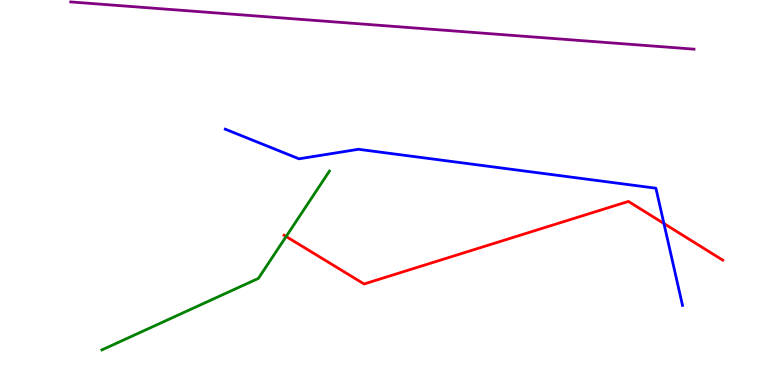[{'lines': ['blue', 'red'], 'intersections': [{'x': 8.57, 'y': 4.19}]}, {'lines': ['green', 'red'], 'intersections': [{'x': 3.69, 'y': 3.86}]}, {'lines': ['purple', 'red'], 'intersections': []}, {'lines': ['blue', 'green'], 'intersections': []}, {'lines': ['blue', 'purple'], 'intersections': []}, {'lines': ['green', 'purple'], 'intersections': []}]